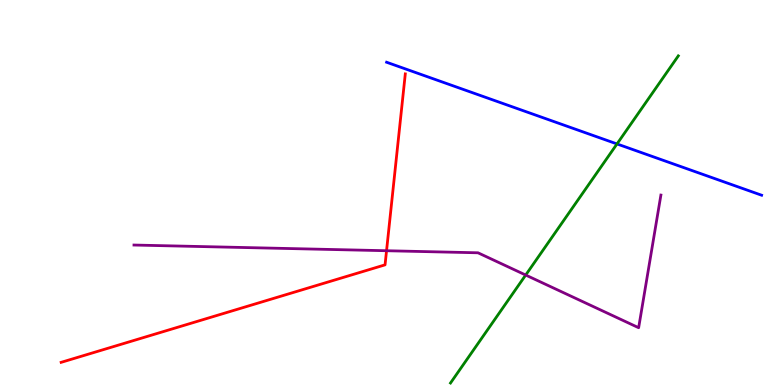[{'lines': ['blue', 'red'], 'intersections': []}, {'lines': ['green', 'red'], 'intersections': []}, {'lines': ['purple', 'red'], 'intersections': [{'x': 4.99, 'y': 3.49}]}, {'lines': ['blue', 'green'], 'intersections': [{'x': 7.96, 'y': 6.26}]}, {'lines': ['blue', 'purple'], 'intersections': []}, {'lines': ['green', 'purple'], 'intersections': [{'x': 6.78, 'y': 2.86}]}]